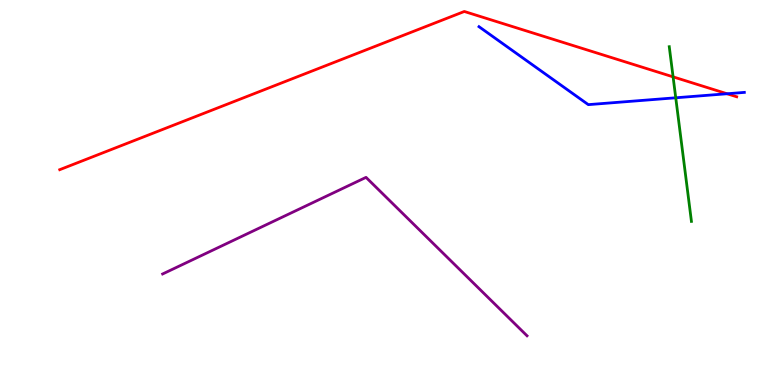[{'lines': ['blue', 'red'], 'intersections': [{'x': 9.38, 'y': 7.56}]}, {'lines': ['green', 'red'], 'intersections': [{'x': 8.69, 'y': 8.0}]}, {'lines': ['purple', 'red'], 'intersections': []}, {'lines': ['blue', 'green'], 'intersections': [{'x': 8.72, 'y': 7.46}]}, {'lines': ['blue', 'purple'], 'intersections': []}, {'lines': ['green', 'purple'], 'intersections': []}]